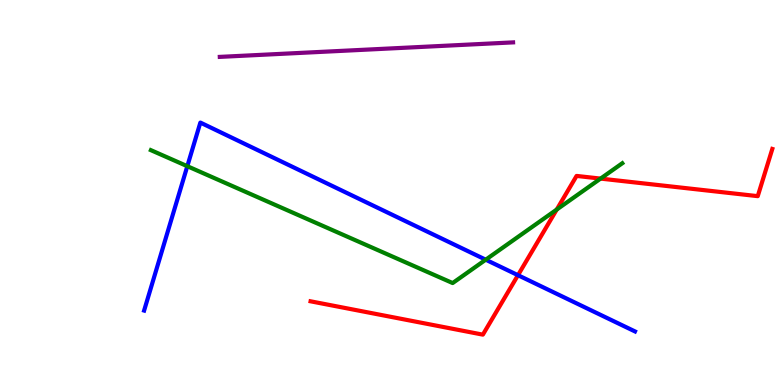[{'lines': ['blue', 'red'], 'intersections': [{'x': 6.68, 'y': 2.85}]}, {'lines': ['green', 'red'], 'intersections': [{'x': 7.18, 'y': 4.56}, {'x': 7.75, 'y': 5.36}]}, {'lines': ['purple', 'red'], 'intersections': []}, {'lines': ['blue', 'green'], 'intersections': [{'x': 2.42, 'y': 5.68}, {'x': 6.27, 'y': 3.25}]}, {'lines': ['blue', 'purple'], 'intersections': []}, {'lines': ['green', 'purple'], 'intersections': []}]